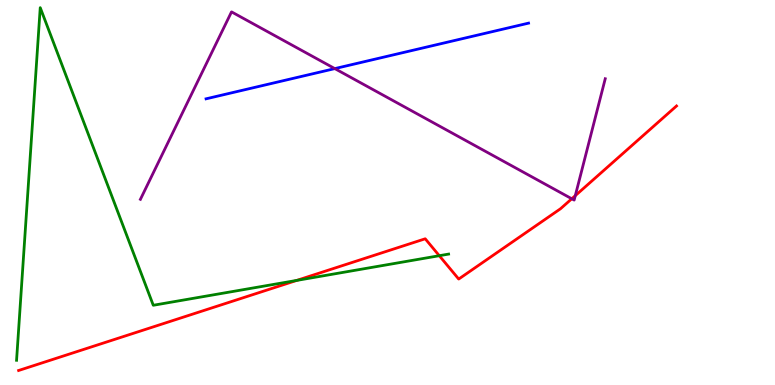[{'lines': ['blue', 'red'], 'intersections': []}, {'lines': ['green', 'red'], 'intersections': [{'x': 3.83, 'y': 2.72}, {'x': 5.67, 'y': 3.36}]}, {'lines': ['purple', 'red'], 'intersections': [{'x': 7.38, 'y': 4.84}, {'x': 7.42, 'y': 4.92}]}, {'lines': ['blue', 'green'], 'intersections': []}, {'lines': ['blue', 'purple'], 'intersections': [{'x': 4.32, 'y': 8.22}]}, {'lines': ['green', 'purple'], 'intersections': []}]